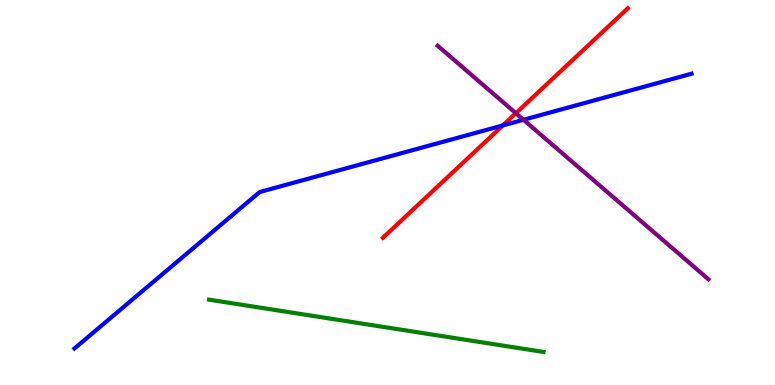[{'lines': ['blue', 'red'], 'intersections': [{'x': 6.49, 'y': 6.74}]}, {'lines': ['green', 'red'], 'intersections': []}, {'lines': ['purple', 'red'], 'intersections': [{'x': 6.66, 'y': 7.06}]}, {'lines': ['blue', 'green'], 'intersections': []}, {'lines': ['blue', 'purple'], 'intersections': [{'x': 6.75, 'y': 6.89}]}, {'lines': ['green', 'purple'], 'intersections': []}]